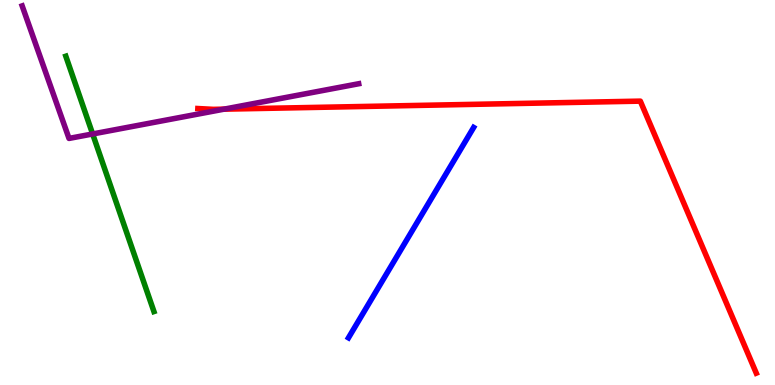[{'lines': ['blue', 'red'], 'intersections': []}, {'lines': ['green', 'red'], 'intersections': []}, {'lines': ['purple', 'red'], 'intersections': [{'x': 2.89, 'y': 7.16}]}, {'lines': ['blue', 'green'], 'intersections': []}, {'lines': ['blue', 'purple'], 'intersections': []}, {'lines': ['green', 'purple'], 'intersections': [{'x': 1.2, 'y': 6.52}]}]